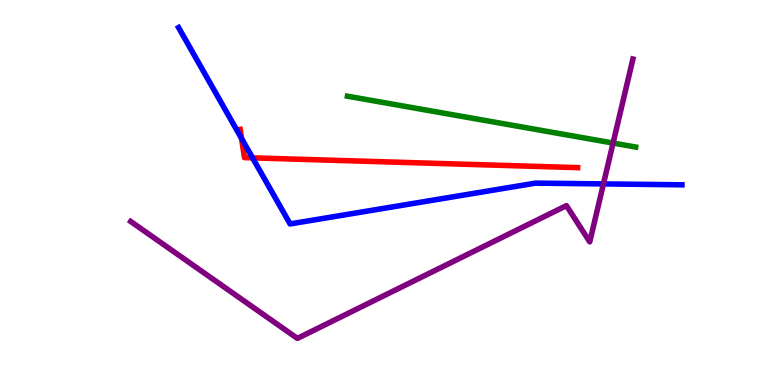[{'lines': ['blue', 'red'], 'intersections': [{'x': 3.12, 'y': 6.4}, {'x': 3.26, 'y': 5.9}]}, {'lines': ['green', 'red'], 'intersections': []}, {'lines': ['purple', 'red'], 'intersections': []}, {'lines': ['blue', 'green'], 'intersections': []}, {'lines': ['blue', 'purple'], 'intersections': [{'x': 7.79, 'y': 5.22}]}, {'lines': ['green', 'purple'], 'intersections': [{'x': 7.91, 'y': 6.28}]}]